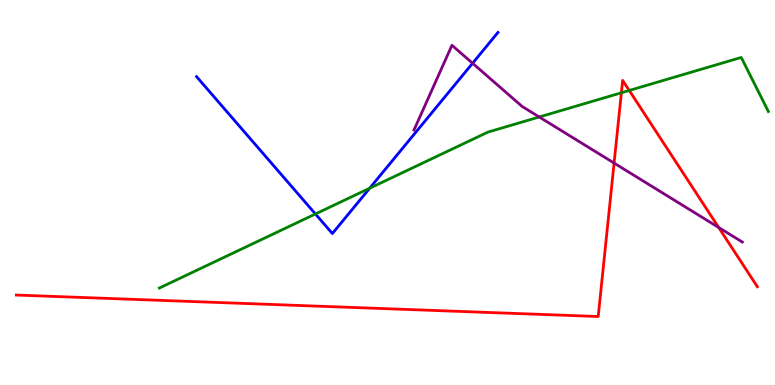[{'lines': ['blue', 'red'], 'intersections': []}, {'lines': ['green', 'red'], 'intersections': [{'x': 8.02, 'y': 7.59}, {'x': 8.12, 'y': 7.65}]}, {'lines': ['purple', 'red'], 'intersections': [{'x': 7.92, 'y': 5.76}, {'x': 9.27, 'y': 4.09}]}, {'lines': ['blue', 'green'], 'intersections': [{'x': 4.07, 'y': 4.44}, {'x': 4.77, 'y': 5.11}]}, {'lines': ['blue', 'purple'], 'intersections': [{'x': 6.1, 'y': 8.36}]}, {'lines': ['green', 'purple'], 'intersections': [{'x': 6.96, 'y': 6.96}]}]